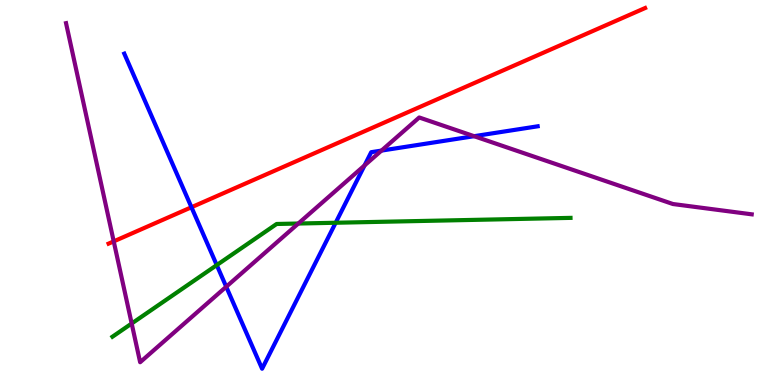[{'lines': ['blue', 'red'], 'intersections': [{'x': 2.47, 'y': 4.62}]}, {'lines': ['green', 'red'], 'intersections': []}, {'lines': ['purple', 'red'], 'intersections': [{'x': 1.47, 'y': 3.73}]}, {'lines': ['blue', 'green'], 'intersections': [{'x': 2.8, 'y': 3.11}, {'x': 4.33, 'y': 4.21}]}, {'lines': ['blue', 'purple'], 'intersections': [{'x': 2.92, 'y': 2.55}, {'x': 4.7, 'y': 5.7}, {'x': 4.92, 'y': 6.09}, {'x': 6.12, 'y': 6.46}]}, {'lines': ['green', 'purple'], 'intersections': [{'x': 1.7, 'y': 1.6}, {'x': 3.85, 'y': 4.19}]}]